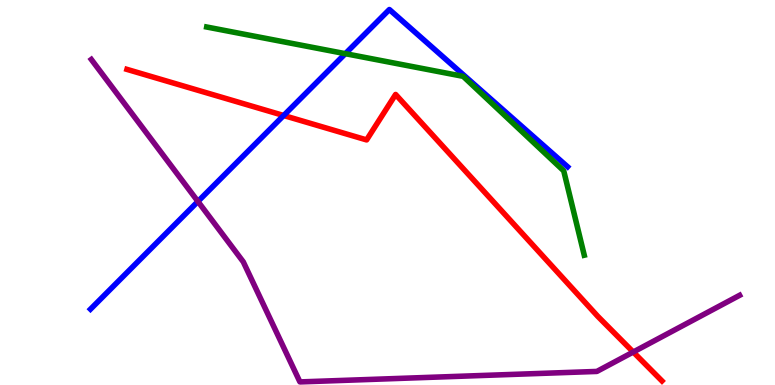[{'lines': ['blue', 'red'], 'intersections': [{'x': 3.66, 'y': 7.0}]}, {'lines': ['green', 'red'], 'intersections': []}, {'lines': ['purple', 'red'], 'intersections': [{'x': 8.17, 'y': 0.856}]}, {'lines': ['blue', 'green'], 'intersections': [{'x': 4.46, 'y': 8.61}]}, {'lines': ['blue', 'purple'], 'intersections': [{'x': 2.55, 'y': 4.77}]}, {'lines': ['green', 'purple'], 'intersections': []}]